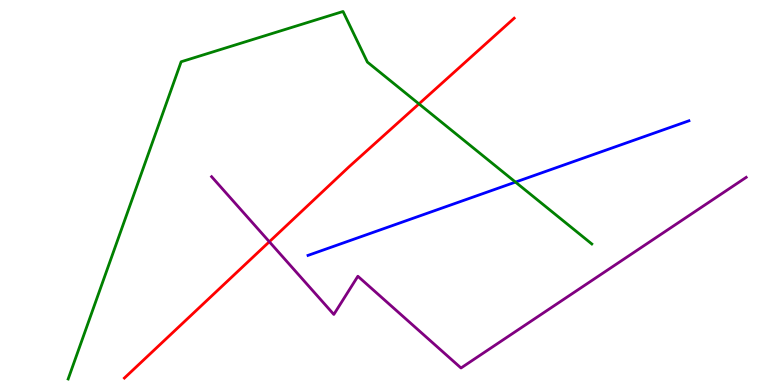[{'lines': ['blue', 'red'], 'intersections': []}, {'lines': ['green', 'red'], 'intersections': [{'x': 5.41, 'y': 7.3}]}, {'lines': ['purple', 'red'], 'intersections': [{'x': 3.48, 'y': 3.72}]}, {'lines': ['blue', 'green'], 'intersections': [{'x': 6.65, 'y': 5.27}]}, {'lines': ['blue', 'purple'], 'intersections': []}, {'lines': ['green', 'purple'], 'intersections': []}]